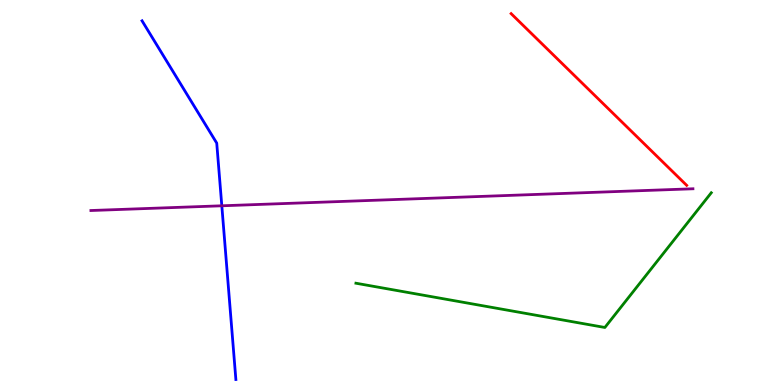[{'lines': ['blue', 'red'], 'intersections': []}, {'lines': ['green', 'red'], 'intersections': []}, {'lines': ['purple', 'red'], 'intersections': []}, {'lines': ['blue', 'green'], 'intersections': []}, {'lines': ['blue', 'purple'], 'intersections': [{'x': 2.86, 'y': 4.65}]}, {'lines': ['green', 'purple'], 'intersections': []}]